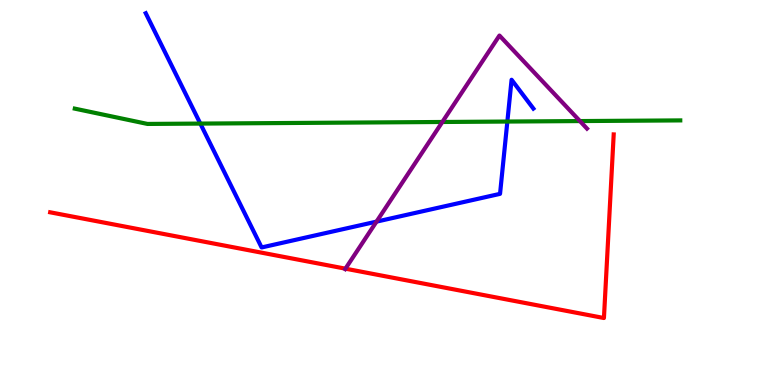[{'lines': ['blue', 'red'], 'intersections': []}, {'lines': ['green', 'red'], 'intersections': []}, {'lines': ['purple', 'red'], 'intersections': [{'x': 4.46, 'y': 3.02}]}, {'lines': ['blue', 'green'], 'intersections': [{'x': 2.58, 'y': 6.79}, {'x': 6.55, 'y': 6.84}]}, {'lines': ['blue', 'purple'], 'intersections': [{'x': 4.86, 'y': 4.24}]}, {'lines': ['green', 'purple'], 'intersections': [{'x': 5.71, 'y': 6.83}, {'x': 7.48, 'y': 6.86}]}]